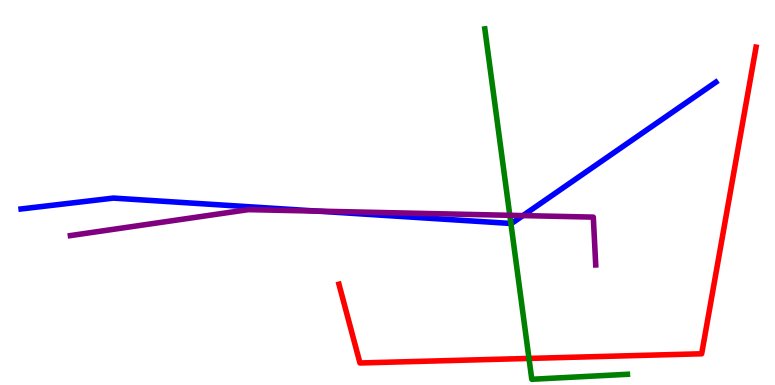[{'lines': ['blue', 'red'], 'intersections': []}, {'lines': ['green', 'red'], 'intersections': [{'x': 6.83, 'y': 0.69}]}, {'lines': ['purple', 'red'], 'intersections': []}, {'lines': ['blue', 'green'], 'intersections': [{'x': 6.59, 'y': 4.2}]}, {'lines': ['blue', 'purple'], 'intersections': [{'x': 4.1, 'y': 4.52}, {'x': 6.75, 'y': 4.4}]}, {'lines': ['green', 'purple'], 'intersections': [{'x': 6.58, 'y': 4.41}]}]